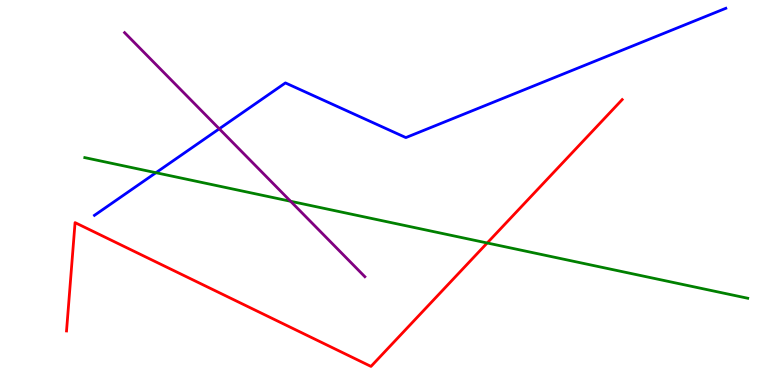[{'lines': ['blue', 'red'], 'intersections': []}, {'lines': ['green', 'red'], 'intersections': [{'x': 6.29, 'y': 3.69}]}, {'lines': ['purple', 'red'], 'intersections': []}, {'lines': ['blue', 'green'], 'intersections': [{'x': 2.01, 'y': 5.51}]}, {'lines': ['blue', 'purple'], 'intersections': [{'x': 2.83, 'y': 6.65}]}, {'lines': ['green', 'purple'], 'intersections': [{'x': 3.75, 'y': 4.77}]}]